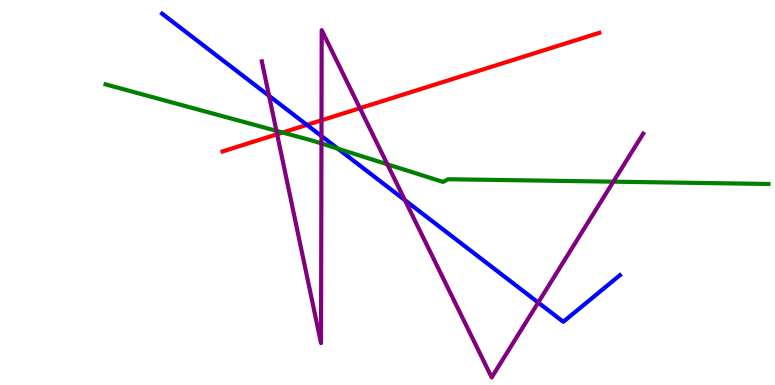[{'lines': ['blue', 'red'], 'intersections': [{'x': 3.96, 'y': 6.76}]}, {'lines': ['green', 'red'], 'intersections': [{'x': 3.65, 'y': 6.56}]}, {'lines': ['purple', 'red'], 'intersections': [{'x': 3.58, 'y': 6.51}, {'x': 4.15, 'y': 6.88}, {'x': 4.64, 'y': 7.19}]}, {'lines': ['blue', 'green'], 'intersections': [{'x': 4.36, 'y': 6.14}]}, {'lines': ['blue', 'purple'], 'intersections': [{'x': 3.47, 'y': 7.51}, {'x': 4.15, 'y': 6.47}, {'x': 5.22, 'y': 4.8}, {'x': 6.94, 'y': 2.14}]}, {'lines': ['green', 'purple'], 'intersections': [{'x': 3.57, 'y': 6.6}, {'x': 4.15, 'y': 6.27}, {'x': 5.0, 'y': 5.73}, {'x': 7.91, 'y': 5.28}]}]